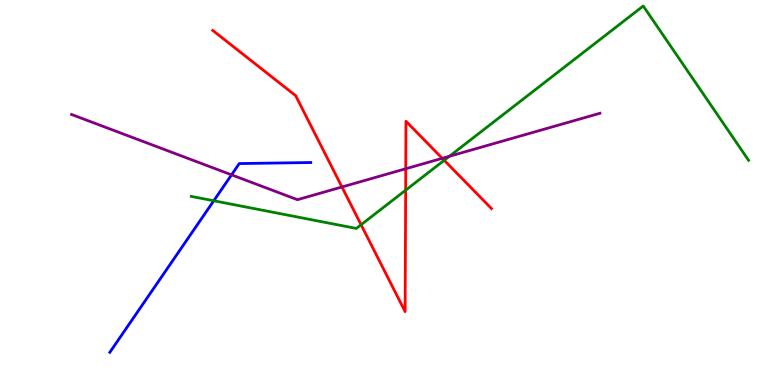[{'lines': ['blue', 'red'], 'intersections': []}, {'lines': ['green', 'red'], 'intersections': [{'x': 4.66, 'y': 4.16}, {'x': 5.23, 'y': 5.06}, {'x': 5.73, 'y': 5.84}]}, {'lines': ['purple', 'red'], 'intersections': [{'x': 4.41, 'y': 5.14}, {'x': 5.24, 'y': 5.62}, {'x': 5.71, 'y': 5.89}]}, {'lines': ['blue', 'green'], 'intersections': [{'x': 2.76, 'y': 4.79}]}, {'lines': ['blue', 'purple'], 'intersections': [{'x': 2.99, 'y': 5.46}]}, {'lines': ['green', 'purple'], 'intersections': [{'x': 5.8, 'y': 5.94}]}]